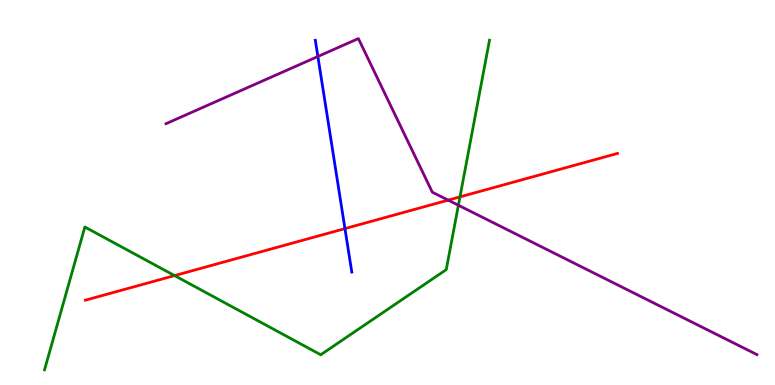[{'lines': ['blue', 'red'], 'intersections': [{'x': 4.45, 'y': 4.06}]}, {'lines': ['green', 'red'], 'intersections': [{'x': 2.25, 'y': 2.84}, {'x': 5.94, 'y': 4.89}]}, {'lines': ['purple', 'red'], 'intersections': [{'x': 5.78, 'y': 4.8}]}, {'lines': ['blue', 'green'], 'intersections': []}, {'lines': ['blue', 'purple'], 'intersections': [{'x': 4.1, 'y': 8.53}]}, {'lines': ['green', 'purple'], 'intersections': [{'x': 5.91, 'y': 4.67}]}]